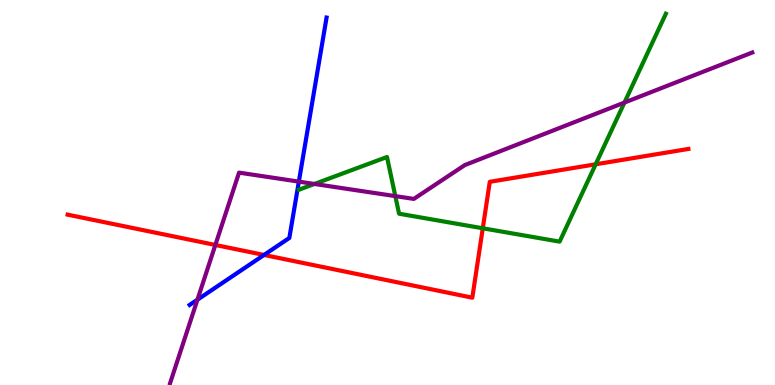[{'lines': ['blue', 'red'], 'intersections': [{'x': 3.41, 'y': 3.38}]}, {'lines': ['green', 'red'], 'intersections': [{'x': 6.23, 'y': 4.07}, {'x': 7.69, 'y': 5.73}]}, {'lines': ['purple', 'red'], 'intersections': [{'x': 2.78, 'y': 3.64}]}, {'lines': ['blue', 'green'], 'intersections': []}, {'lines': ['blue', 'purple'], 'intersections': [{'x': 2.55, 'y': 2.22}, {'x': 3.86, 'y': 5.28}]}, {'lines': ['green', 'purple'], 'intersections': [{'x': 4.06, 'y': 5.22}, {'x': 5.1, 'y': 4.91}, {'x': 8.06, 'y': 7.34}]}]